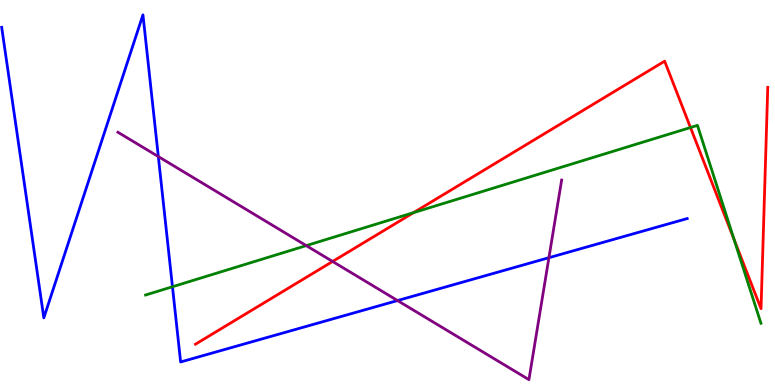[{'lines': ['blue', 'red'], 'intersections': []}, {'lines': ['green', 'red'], 'intersections': [{'x': 5.34, 'y': 4.48}, {'x': 8.91, 'y': 6.69}, {'x': 9.47, 'y': 3.79}]}, {'lines': ['purple', 'red'], 'intersections': [{'x': 4.29, 'y': 3.21}]}, {'lines': ['blue', 'green'], 'intersections': [{'x': 2.23, 'y': 2.55}]}, {'lines': ['blue', 'purple'], 'intersections': [{'x': 2.04, 'y': 5.93}, {'x': 5.13, 'y': 2.19}, {'x': 7.08, 'y': 3.31}]}, {'lines': ['green', 'purple'], 'intersections': [{'x': 3.95, 'y': 3.62}]}]